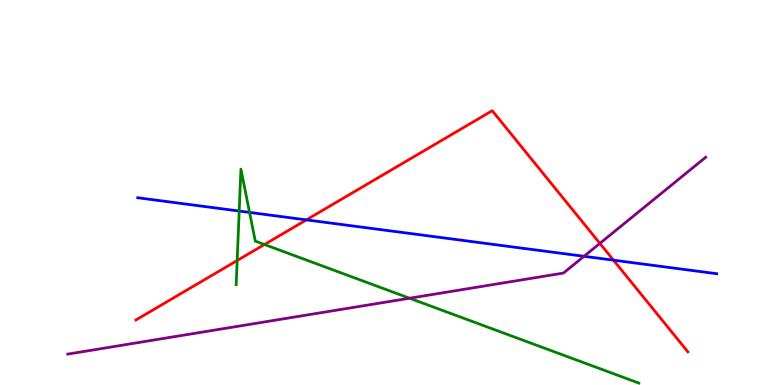[{'lines': ['blue', 'red'], 'intersections': [{'x': 3.95, 'y': 4.29}, {'x': 7.92, 'y': 3.24}]}, {'lines': ['green', 'red'], 'intersections': [{'x': 3.06, 'y': 3.23}, {'x': 3.41, 'y': 3.65}]}, {'lines': ['purple', 'red'], 'intersections': [{'x': 7.74, 'y': 3.68}]}, {'lines': ['blue', 'green'], 'intersections': [{'x': 3.09, 'y': 4.52}, {'x': 3.22, 'y': 4.48}]}, {'lines': ['blue', 'purple'], 'intersections': [{'x': 7.54, 'y': 3.34}]}, {'lines': ['green', 'purple'], 'intersections': [{'x': 5.28, 'y': 2.25}]}]